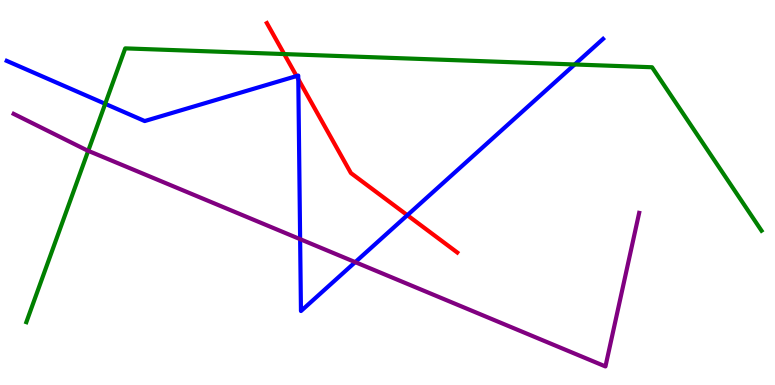[{'lines': ['blue', 'red'], 'intersections': [{'x': 3.83, 'y': 8.02}, {'x': 3.85, 'y': 7.94}, {'x': 5.26, 'y': 4.41}]}, {'lines': ['green', 'red'], 'intersections': [{'x': 3.67, 'y': 8.6}]}, {'lines': ['purple', 'red'], 'intersections': []}, {'lines': ['blue', 'green'], 'intersections': [{'x': 1.36, 'y': 7.3}, {'x': 7.42, 'y': 8.33}]}, {'lines': ['blue', 'purple'], 'intersections': [{'x': 3.87, 'y': 3.79}, {'x': 4.58, 'y': 3.19}]}, {'lines': ['green', 'purple'], 'intersections': [{'x': 1.14, 'y': 6.08}]}]